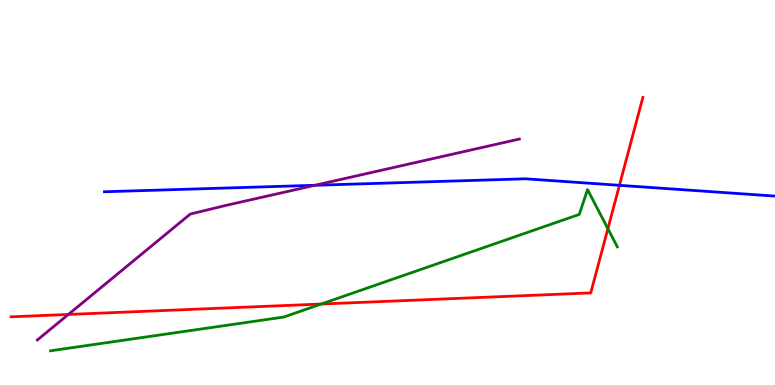[{'lines': ['blue', 'red'], 'intersections': [{'x': 7.99, 'y': 5.19}]}, {'lines': ['green', 'red'], 'intersections': [{'x': 4.15, 'y': 2.1}, {'x': 7.84, 'y': 4.06}]}, {'lines': ['purple', 'red'], 'intersections': [{'x': 0.882, 'y': 1.83}]}, {'lines': ['blue', 'green'], 'intersections': []}, {'lines': ['blue', 'purple'], 'intersections': [{'x': 4.06, 'y': 5.19}]}, {'lines': ['green', 'purple'], 'intersections': []}]